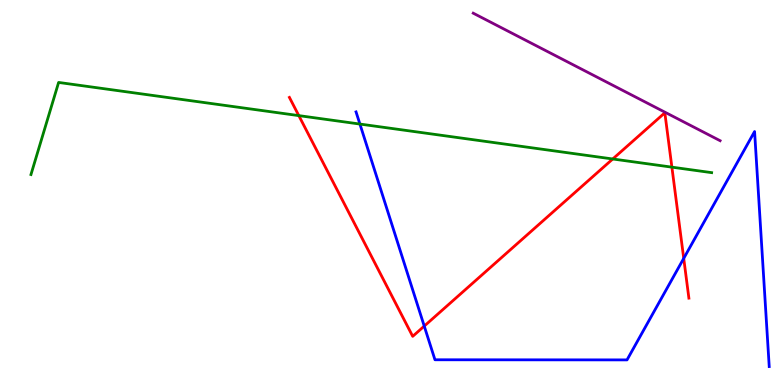[{'lines': ['blue', 'red'], 'intersections': [{'x': 5.47, 'y': 1.53}, {'x': 8.82, 'y': 3.29}]}, {'lines': ['green', 'red'], 'intersections': [{'x': 3.86, 'y': 7.0}, {'x': 7.91, 'y': 5.87}, {'x': 8.67, 'y': 5.66}]}, {'lines': ['purple', 'red'], 'intersections': []}, {'lines': ['blue', 'green'], 'intersections': [{'x': 4.64, 'y': 6.78}]}, {'lines': ['blue', 'purple'], 'intersections': []}, {'lines': ['green', 'purple'], 'intersections': []}]